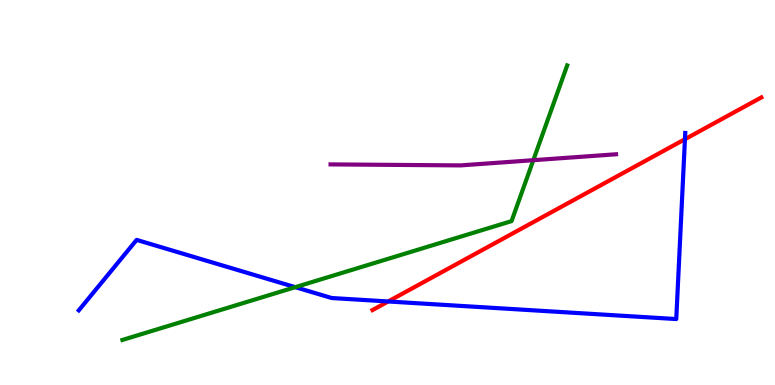[{'lines': ['blue', 'red'], 'intersections': [{'x': 5.01, 'y': 2.17}, {'x': 8.84, 'y': 6.38}]}, {'lines': ['green', 'red'], 'intersections': []}, {'lines': ['purple', 'red'], 'intersections': []}, {'lines': ['blue', 'green'], 'intersections': [{'x': 3.81, 'y': 2.54}]}, {'lines': ['blue', 'purple'], 'intersections': []}, {'lines': ['green', 'purple'], 'intersections': [{'x': 6.88, 'y': 5.84}]}]